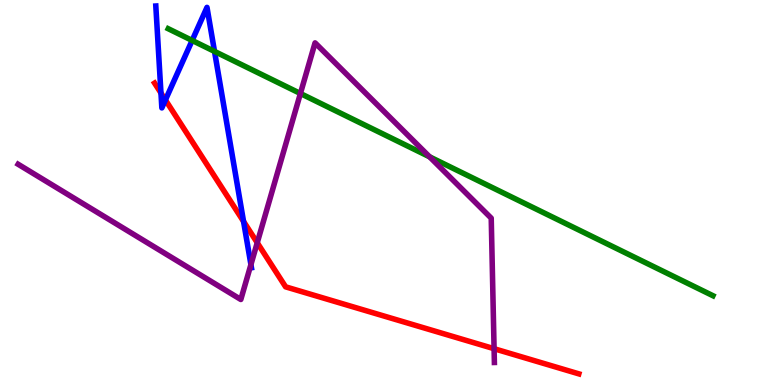[{'lines': ['blue', 'red'], 'intersections': [{'x': 2.08, 'y': 7.58}, {'x': 2.13, 'y': 7.4}, {'x': 3.14, 'y': 4.25}]}, {'lines': ['green', 'red'], 'intersections': []}, {'lines': ['purple', 'red'], 'intersections': [{'x': 3.32, 'y': 3.7}, {'x': 6.38, 'y': 0.943}]}, {'lines': ['blue', 'green'], 'intersections': [{'x': 2.48, 'y': 8.95}, {'x': 2.77, 'y': 8.66}]}, {'lines': ['blue', 'purple'], 'intersections': [{'x': 3.24, 'y': 3.13}]}, {'lines': ['green', 'purple'], 'intersections': [{'x': 3.88, 'y': 7.57}, {'x': 5.54, 'y': 5.93}]}]